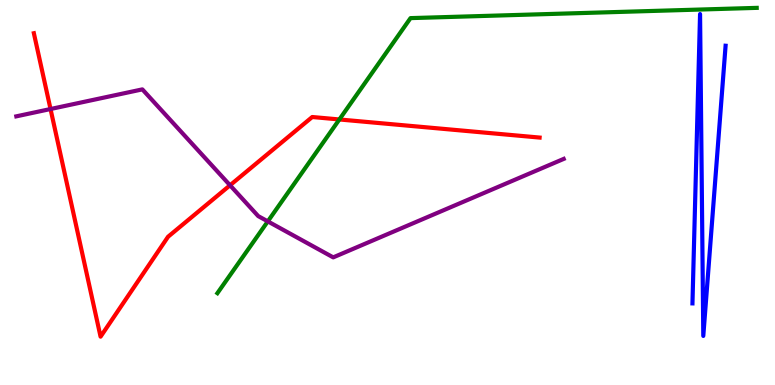[{'lines': ['blue', 'red'], 'intersections': []}, {'lines': ['green', 'red'], 'intersections': [{'x': 4.38, 'y': 6.9}]}, {'lines': ['purple', 'red'], 'intersections': [{'x': 0.652, 'y': 7.17}, {'x': 2.97, 'y': 5.19}]}, {'lines': ['blue', 'green'], 'intersections': []}, {'lines': ['blue', 'purple'], 'intersections': []}, {'lines': ['green', 'purple'], 'intersections': [{'x': 3.46, 'y': 4.25}]}]